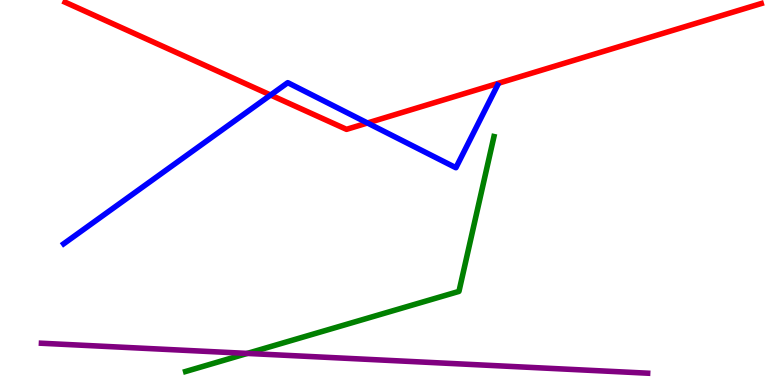[{'lines': ['blue', 'red'], 'intersections': [{'x': 3.49, 'y': 7.53}, {'x': 4.74, 'y': 6.81}]}, {'lines': ['green', 'red'], 'intersections': []}, {'lines': ['purple', 'red'], 'intersections': []}, {'lines': ['blue', 'green'], 'intersections': []}, {'lines': ['blue', 'purple'], 'intersections': []}, {'lines': ['green', 'purple'], 'intersections': [{'x': 3.19, 'y': 0.82}]}]